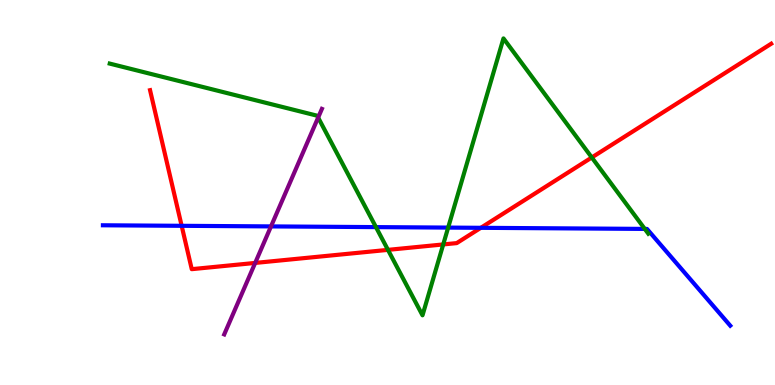[{'lines': ['blue', 'red'], 'intersections': [{'x': 2.34, 'y': 4.13}, {'x': 6.2, 'y': 4.08}]}, {'lines': ['green', 'red'], 'intersections': [{'x': 5.01, 'y': 3.51}, {'x': 5.72, 'y': 3.65}, {'x': 7.64, 'y': 5.91}]}, {'lines': ['purple', 'red'], 'intersections': [{'x': 3.29, 'y': 3.17}]}, {'lines': ['blue', 'green'], 'intersections': [{'x': 4.85, 'y': 4.1}, {'x': 5.78, 'y': 4.09}, {'x': 8.32, 'y': 4.05}]}, {'lines': ['blue', 'purple'], 'intersections': [{'x': 3.5, 'y': 4.12}]}, {'lines': ['green', 'purple'], 'intersections': [{'x': 4.11, 'y': 6.95}]}]